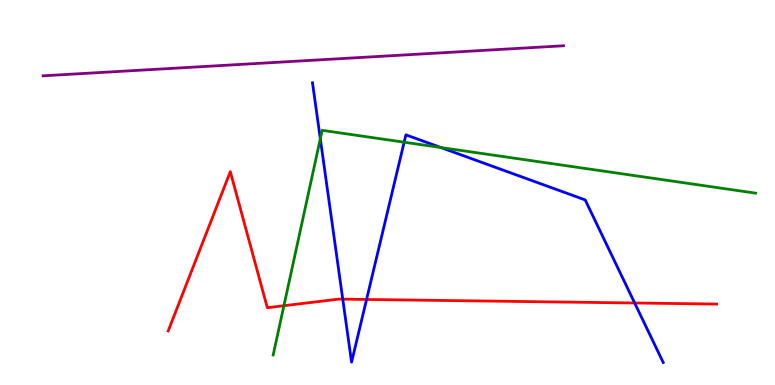[{'lines': ['blue', 'red'], 'intersections': [{'x': 4.42, 'y': 2.23}, {'x': 4.73, 'y': 2.22}, {'x': 8.19, 'y': 2.13}]}, {'lines': ['green', 'red'], 'intersections': [{'x': 3.66, 'y': 2.06}]}, {'lines': ['purple', 'red'], 'intersections': []}, {'lines': ['blue', 'green'], 'intersections': [{'x': 4.13, 'y': 6.4}, {'x': 5.21, 'y': 6.31}, {'x': 5.69, 'y': 6.17}]}, {'lines': ['blue', 'purple'], 'intersections': []}, {'lines': ['green', 'purple'], 'intersections': []}]